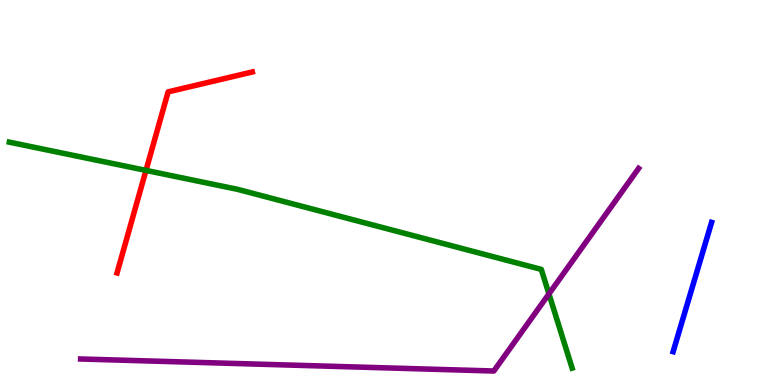[{'lines': ['blue', 'red'], 'intersections': []}, {'lines': ['green', 'red'], 'intersections': [{'x': 1.88, 'y': 5.57}]}, {'lines': ['purple', 'red'], 'intersections': []}, {'lines': ['blue', 'green'], 'intersections': []}, {'lines': ['blue', 'purple'], 'intersections': []}, {'lines': ['green', 'purple'], 'intersections': [{'x': 7.08, 'y': 2.37}]}]